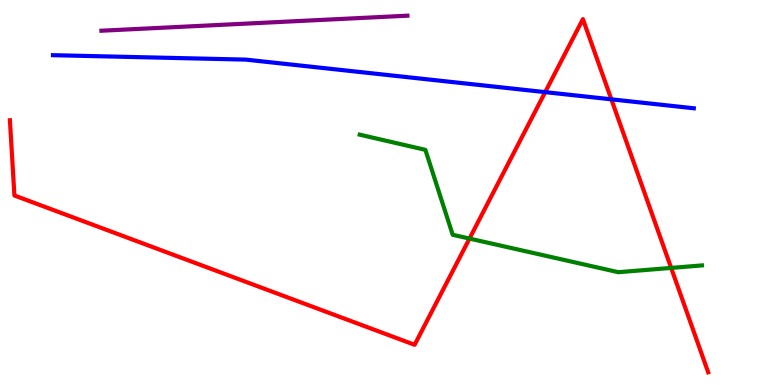[{'lines': ['blue', 'red'], 'intersections': [{'x': 7.03, 'y': 7.61}, {'x': 7.89, 'y': 7.42}]}, {'lines': ['green', 'red'], 'intersections': [{'x': 6.06, 'y': 3.8}, {'x': 8.66, 'y': 3.04}]}, {'lines': ['purple', 'red'], 'intersections': []}, {'lines': ['blue', 'green'], 'intersections': []}, {'lines': ['blue', 'purple'], 'intersections': []}, {'lines': ['green', 'purple'], 'intersections': []}]